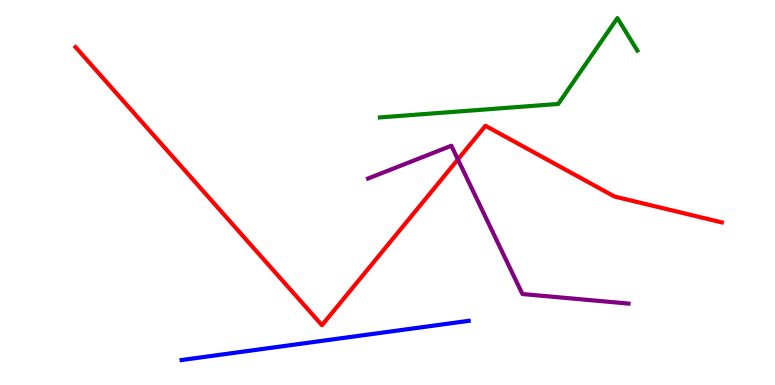[{'lines': ['blue', 'red'], 'intersections': []}, {'lines': ['green', 'red'], 'intersections': []}, {'lines': ['purple', 'red'], 'intersections': [{'x': 5.91, 'y': 5.86}]}, {'lines': ['blue', 'green'], 'intersections': []}, {'lines': ['blue', 'purple'], 'intersections': []}, {'lines': ['green', 'purple'], 'intersections': []}]